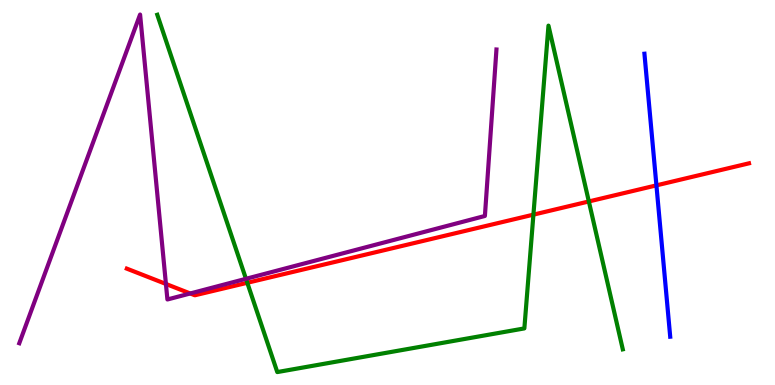[{'lines': ['blue', 'red'], 'intersections': [{'x': 8.47, 'y': 5.19}]}, {'lines': ['green', 'red'], 'intersections': [{'x': 3.19, 'y': 2.66}, {'x': 6.88, 'y': 4.42}, {'x': 7.6, 'y': 4.77}]}, {'lines': ['purple', 'red'], 'intersections': [{'x': 2.14, 'y': 2.62}, {'x': 2.45, 'y': 2.38}]}, {'lines': ['blue', 'green'], 'intersections': []}, {'lines': ['blue', 'purple'], 'intersections': []}, {'lines': ['green', 'purple'], 'intersections': [{'x': 3.17, 'y': 2.76}]}]